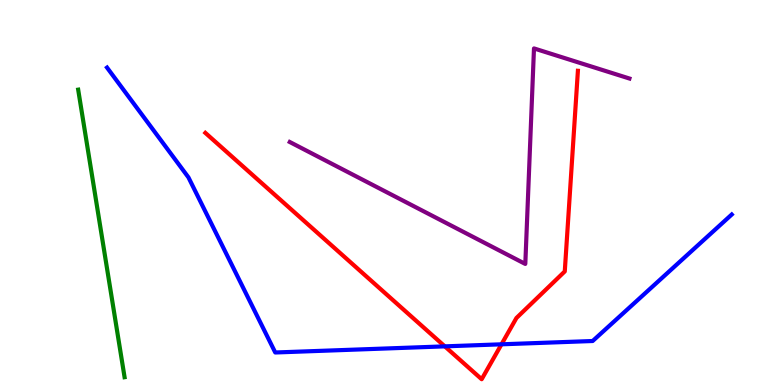[{'lines': ['blue', 'red'], 'intersections': [{'x': 5.74, 'y': 1.0}, {'x': 6.47, 'y': 1.06}]}, {'lines': ['green', 'red'], 'intersections': []}, {'lines': ['purple', 'red'], 'intersections': []}, {'lines': ['blue', 'green'], 'intersections': []}, {'lines': ['blue', 'purple'], 'intersections': []}, {'lines': ['green', 'purple'], 'intersections': []}]